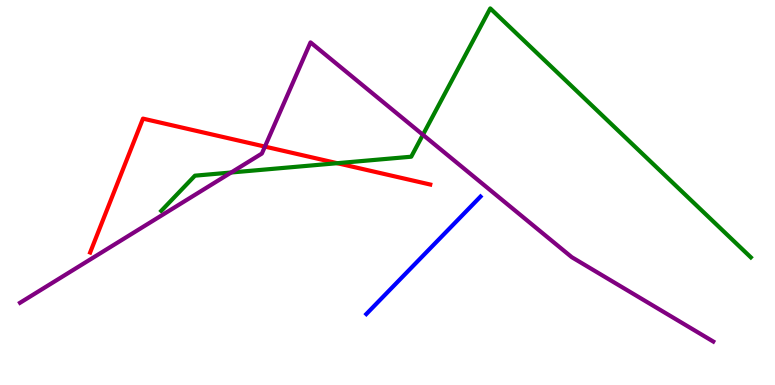[{'lines': ['blue', 'red'], 'intersections': []}, {'lines': ['green', 'red'], 'intersections': [{'x': 4.35, 'y': 5.76}]}, {'lines': ['purple', 'red'], 'intersections': [{'x': 3.42, 'y': 6.19}]}, {'lines': ['blue', 'green'], 'intersections': []}, {'lines': ['blue', 'purple'], 'intersections': []}, {'lines': ['green', 'purple'], 'intersections': [{'x': 2.98, 'y': 5.52}, {'x': 5.46, 'y': 6.5}]}]